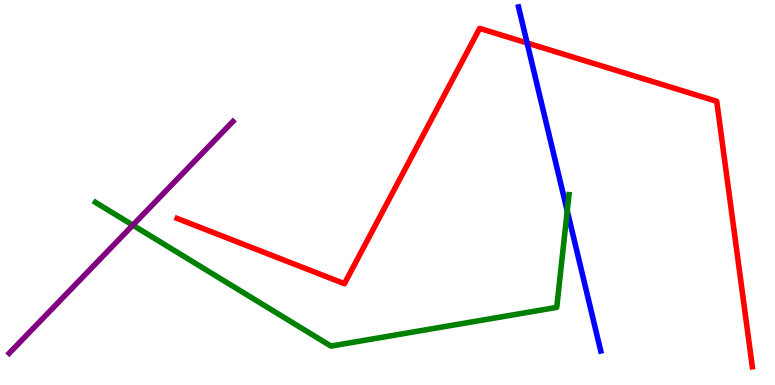[{'lines': ['blue', 'red'], 'intersections': [{'x': 6.8, 'y': 8.88}]}, {'lines': ['green', 'red'], 'intersections': []}, {'lines': ['purple', 'red'], 'intersections': []}, {'lines': ['blue', 'green'], 'intersections': [{'x': 7.32, 'y': 4.52}]}, {'lines': ['blue', 'purple'], 'intersections': []}, {'lines': ['green', 'purple'], 'intersections': [{'x': 1.71, 'y': 4.15}]}]